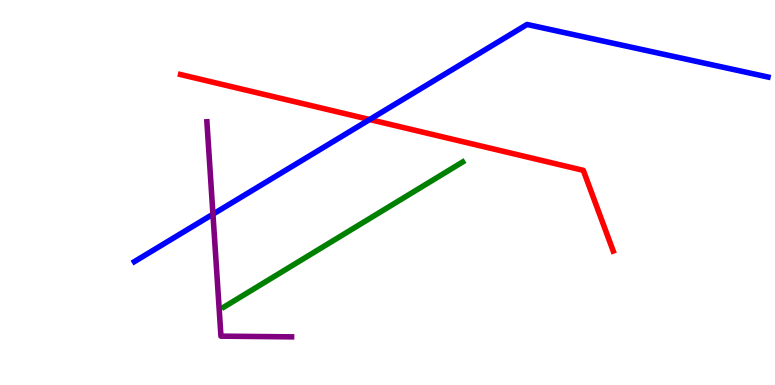[{'lines': ['blue', 'red'], 'intersections': [{'x': 4.77, 'y': 6.9}]}, {'lines': ['green', 'red'], 'intersections': []}, {'lines': ['purple', 'red'], 'intersections': []}, {'lines': ['blue', 'green'], 'intersections': []}, {'lines': ['blue', 'purple'], 'intersections': [{'x': 2.75, 'y': 4.44}]}, {'lines': ['green', 'purple'], 'intersections': []}]